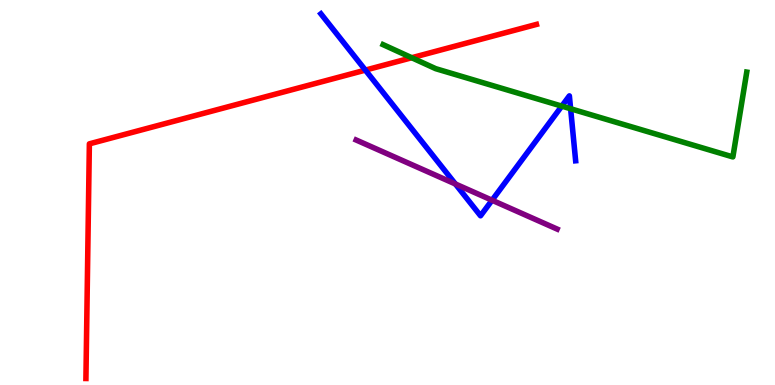[{'lines': ['blue', 'red'], 'intersections': [{'x': 4.71, 'y': 8.18}]}, {'lines': ['green', 'red'], 'intersections': [{'x': 5.31, 'y': 8.5}]}, {'lines': ['purple', 'red'], 'intersections': []}, {'lines': ['blue', 'green'], 'intersections': [{'x': 7.25, 'y': 7.24}, {'x': 7.36, 'y': 7.18}]}, {'lines': ['blue', 'purple'], 'intersections': [{'x': 5.88, 'y': 5.22}, {'x': 6.35, 'y': 4.8}]}, {'lines': ['green', 'purple'], 'intersections': []}]